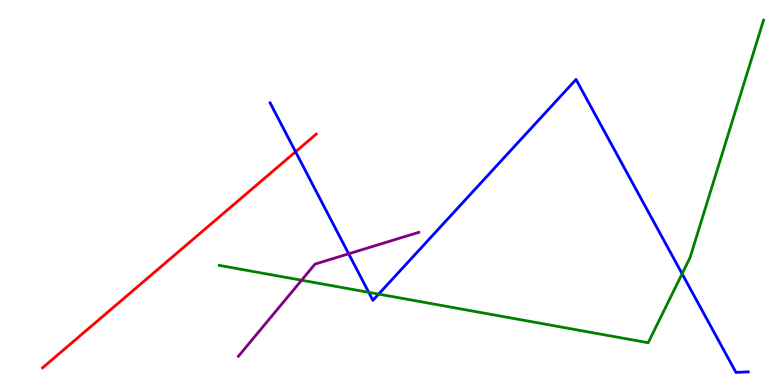[{'lines': ['blue', 'red'], 'intersections': [{'x': 3.81, 'y': 6.06}]}, {'lines': ['green', 'red'], 'intersections': []}, {'lines': ['purple', 'red'], 'intersections': []}, {'lines': ['blue', 'green'], 'intersections': [{'x': 4.76, 'y': 2.41}, {'x': 4.89, 'y': 2.36}, {'x': 8.8, 'y': 2.89}]}, {'lines': ['blue', 'purple'], 'intersections': [{'x': 4.5, 'y': 3.41}]}, {'lines': ['green', 'purple'], 'intersections': [{'x': 3.89, 'y': 2.72}]}]